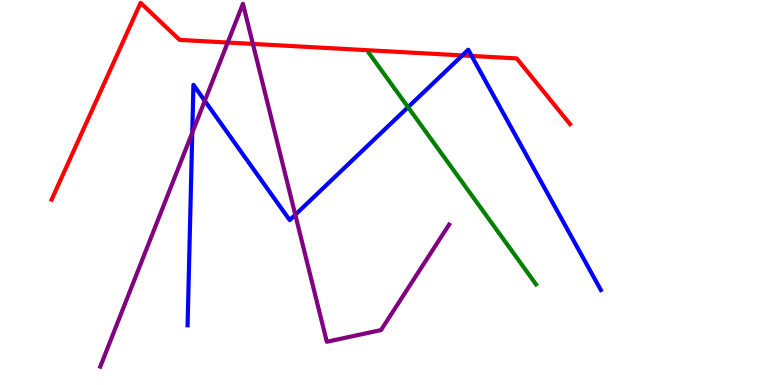[{'lines': ['blue', 'red'], 'intersections': [{'x': 5.97, 'y': 8.56}, {'x': 6.09, 'y': 8.55}]}, {'lines': ['green', 'red'], 'intersections': []}, {'lines': ['purple', 'red'], 'intersections': [{'x': 2.94, 'y': 8.9}, {'x': 3.26, 'y': 8.86}]}, {'lines': ['blue', 'green'], 'intersections': [{'x': 5.27, 'y': 7.22}]}, {'lines': ['blue', 'purple'], 'intersections': [{'x': 2.48, 'y': 6.55}, {'x': 2.64, 'y': 7.38}, {'x': 3.81, 'y': 4.42}]}, {'lines': ['green', 'purple'], 'intersections': []}]